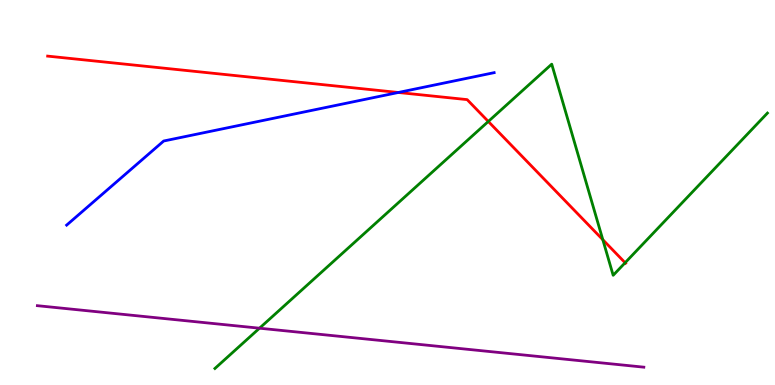[{'lines': ['blue', 'red'], 'intersections': [{'x': 5.14, 'y': 7.6}]}, {'lines': ['green', 'red'], 'intersections': [{'x': 6.3, 'y': 6.85}, {'x': 7.78, 'y': 3.77}, {'x': 8.07, 'y': 3.18}]}, {'lines': ['purple', 'red'], 'intersections': []}, {'lines': ['blue', 'green'], 'intersections': []}, {'lines': ['blue', 'purple'], 'intersections': []}, {'lines': ['green', 'purple'], 'intersections': [{'x': 3.35, 'y': 1.48}]}]